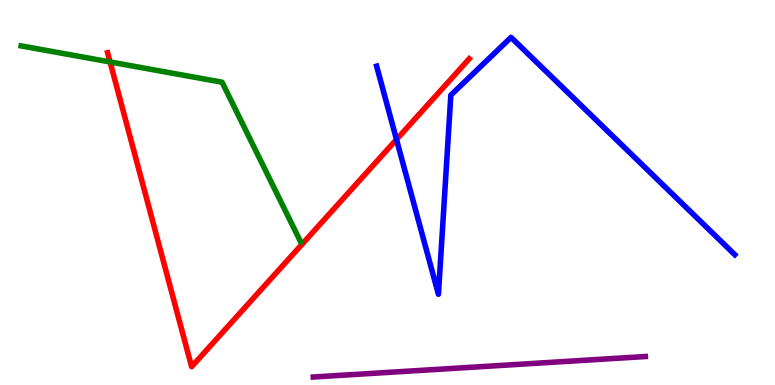[{'lines': ['blue', 'red'], 'intersections': [{'x': 5.12, 'y': 6.38}]}, {'lines': ['green', 'red'], 'intersections': [{'x': 1.42, 'y': 8.39}]}, {'lines': ['purple', 'red'], 'intersections': []}, {'lines': ['blue', 'green'], 'intersections': []}, {'lines': ['blue', 'purple'], 'intersections': []}, {'lines': ['green', 'purple'], 'intersections': []}]